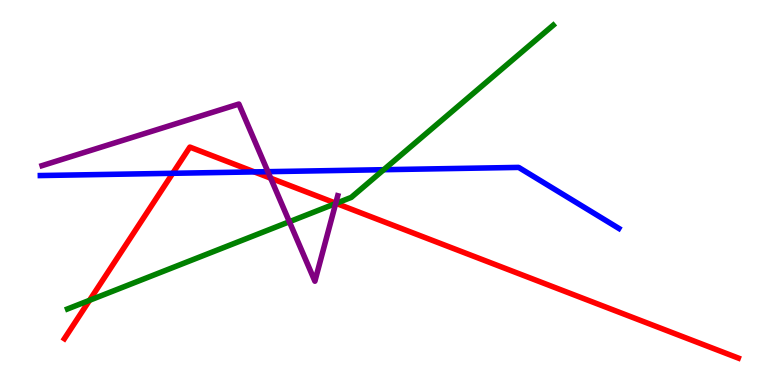[{'lines': ['blue', 'red'], 'intersections': [{'x': 2.23, 'y': 5.5}, {'x': 3.28, 'y': 5.53}]}, {'lines': ['green', 'red'], 'intersections': [{'x': 1.16, 'y': 2.2}, {'x': 4.34, 'y': 4.72}]}, {'lines': ['purple', 'red'], 'intersections': [{'x': 3.49, 'y': 5.37}, {'x': 4.33, 'y': 4.72}]}, {'lines': ['blue', 'green'], 'intersections': [{'x': 4.95, 'y': 5.59}]}, {'lines': ['blue', 'purple'], 'intersections': [{'x': 3.46, 'y': 5.54}]}, {'lines': ['green', 'purple'], 'intersections': [{'x': 3.73, 'y': 4.24}, {'x': 4.33, 'y': 4.71}]}]